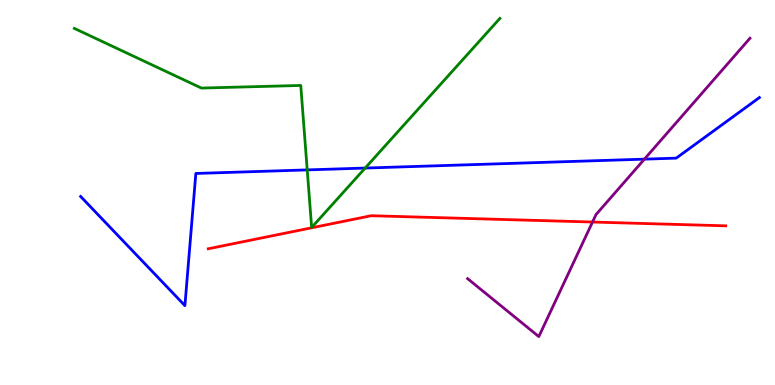[{'lines': ['blue', 'red'], 'intersections': []}, {'lines': ['green', 'red'], 'intersections': []}, {'lines': ['purple', 'red'], 'intersections': [{'x': 7.65, 'y': 4.23}]}, {'lines': ['blue', 'green'], 'intersections': [{'x': 3.96, 'y': 5.59}, {'x': 4.71, 'y': 5.63}]}, {'lines': ['blue', 'purple'], 'intersections': [{'x': 8.31, 'y': 5.87}]}, {'lines': ['green', 'purple'], 'intersections': []}]